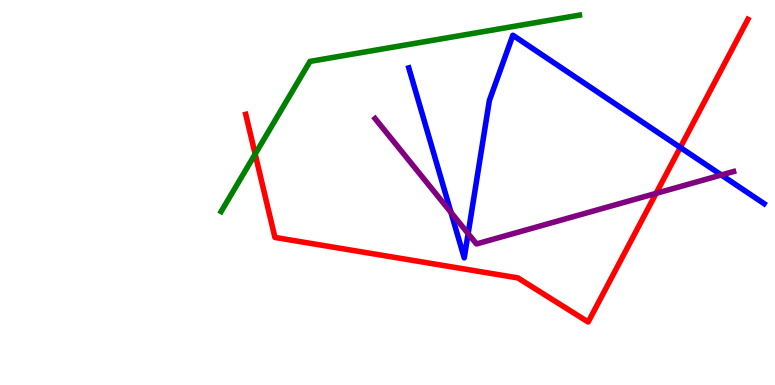[{'lines': ['blue', 'red'], 'intersections': [{'x': 8.78, 'y': 6.17}]}, {'lines': ['green', 'red'], 'intersections': [{'x': 3.29, 'y': 6.0}]}, {'lines': ['purple', 'red'], 'intersections': [{'x': 8.47, 'y': 4.98}]}, {'lines': ['blue', 'green'], 'intersections': []}, {'lines': ['blue', 'purple'], 'intersections': [{'x': 5.82, 'y': 4.48}, {'x': 6.04, 'y': 3.93}, {'x': 9.31, 'y': 5.46}]}, {'lines': ['green', 'purple'], 'intersections': []}]